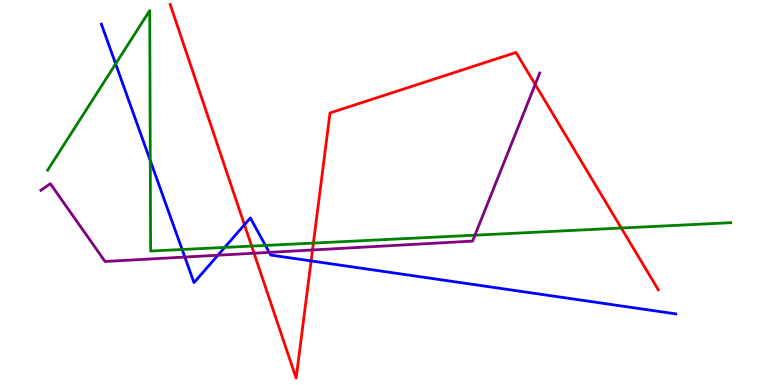[{'lines': ['blue', 'red'], 'intersections': [{'x': 3.15, 'y': 4.16}, {'x': 4.01, 'y': 3.22}]}, {'lines': ['green', 'red'], 'intersections': [{'x': 3.25, 'y': 3.61}, {'x': 4.04, 'y': 3.69}, {'x': 8.02, 'y': 4.08}]}, {'lines': ['purple', 'red'], 'intersections': [{'x': 3.28, 'y': 3.42}, {'x': 4.03, 'y': 3.51}, {'x': 6.91, 'y': 7.81}]}, {'lines': ['blue', 'green'], 'intersections': [{'x': 1.49, 'y': 8.34}, {'x': 1.94, 'y': 5.83}, {'x': 2.35, 'y': 3.52}, {'x': 2.9, 'y': 3.57}, {'x': 3.42, 'y': 3.63}]}, {'lines': ['blue', 'purple'], 'intersections': [{'x': 2.38, 'y': 3.32}, {'x': 2.81, 'y': 3.37}, {'x': 3.47, 'y': 3.44}]}, {'lines': ['green', 'purple'], 'intersections': [{'x': 6.13, 'y': 3.89}]}]